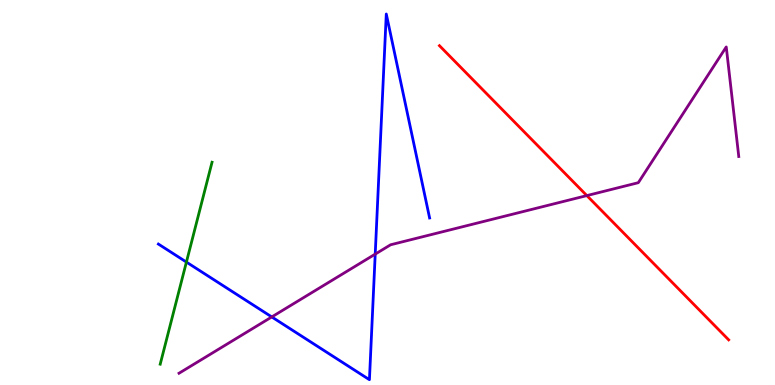[{'lines': ['blue', 'red'], 'intersections': []}, {'lines': ['green', 'red'], 'intersections': []}, {'lines': ['purple', 'red'], 'intersections': [{'x': 7.57, 'y': 4.92}]}, {'lines': ['blue', 'green'], 'intersections': [{'x': 2.41, 'y': 3.19}]}, {'lines': ['blue', 'purple'], 'intersections': [{'x': 3.51, 'y': 1.77}, {'x': 4.84, 'y': 3.4}]}, {'lines': ['green', 'purple'], 'intersections': []}]